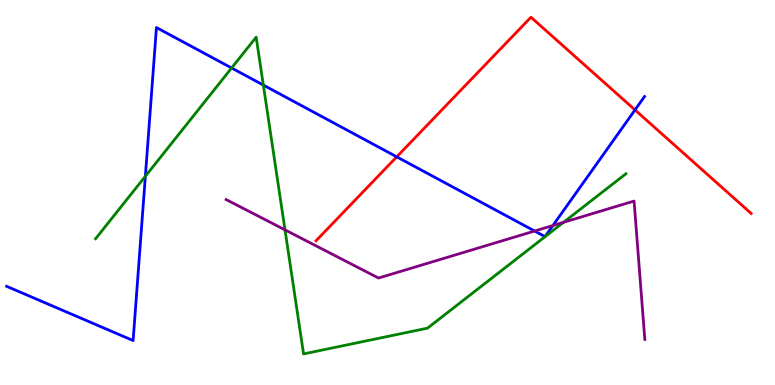[{'lines': ['blue', 'red'], 'intersections': [{'x': 5.12, 'y': 5.93}, {'x': 8.19, 'y': 7.14}]}, {'lines': ['green', 'red'], 'intersections': []}, {'lines': ['purple', 'red'], 'intersections': []}, {'lines': ['blue', 'green'], 'intersections': [{'x': 1.88, 'y': 5.42}, {'x': 2.99, 'y': 8.23}, {'x': 3.4, 'y': 7.79}]}, {'lines': ['blue', 'purple'], 'intersections': [{'x': 6.9, 'y': 4.0}, {'x': 7.13, 'y': 4.14}]}, {'lines': ['green', 'purple'], 'intersections': [{'x': 3.68, 'y': 4.03}, {'x': 7.27, 'y': 4.23}]}]